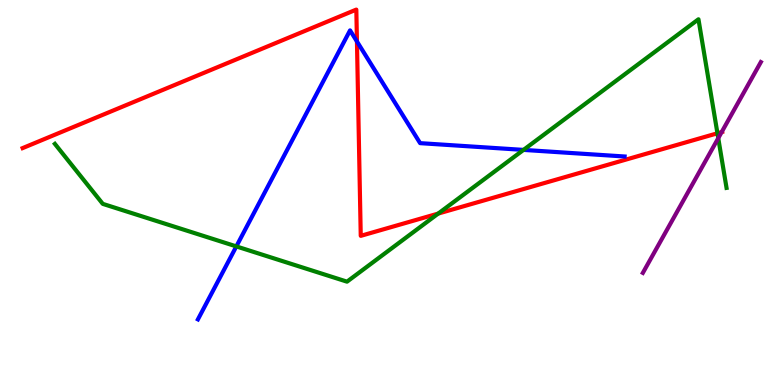[{'lines': ['blue', 'red'], 'intersections': [{'x': 4.61, 'y': 8.92}]}, {'lines': ['green', 'red'], 'intersections': [{'x': 5.65, 'y': 4.45}, {'x': 9.26, 'y': 6.54}]}, {'lines': ['purple', 'red'], 'intersections': [{'x': 9.31, 'y': 6.57}]}, {'lines': ['blue', 'green'], 'intersections': [{'x': 3.05, 'y': 3.6}, {'x': 6.75, 'y': 6.11}]}, {'lines': ['blue', 'purple'], 'intersections': []}, {'lines': ['green', 'purple'], 'intersections': [{'x': 9.27, 'y': 6.41}]}]